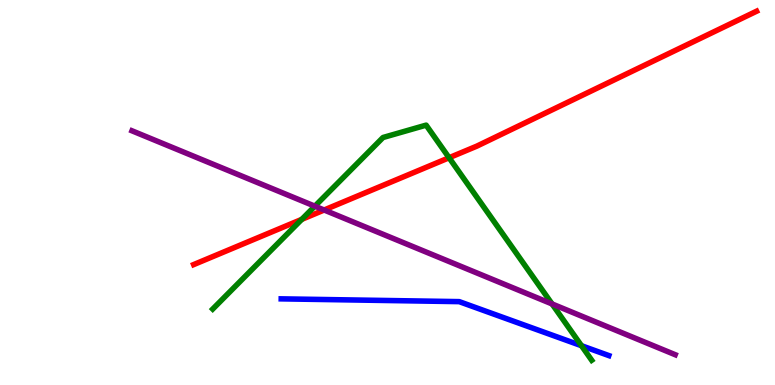[{'lines': ['blue', 'red'], 'intersections': []}, {'lines': ['green', 'red'], 'intersections': [{'x': 3.89, 'y': 4.3}, {'x': 5.79, 'y': 5.9}]}, {'lines': ['purple', 'red'], 'intersections': [{'x': 4.18, 'y': 4.55}]}, {'lines': ['blue', 'green'], 'intersections': [{'x': 7.5, 'y': 1.02}]}, {'lines': ['blue', 'purple'], 'intersections': []}, {'lines': ['green', 'purple'], 'intersections': [{'x': 4.06, 'y': 4.64}, {'x': 7.12, 'y': 2.11}]}]